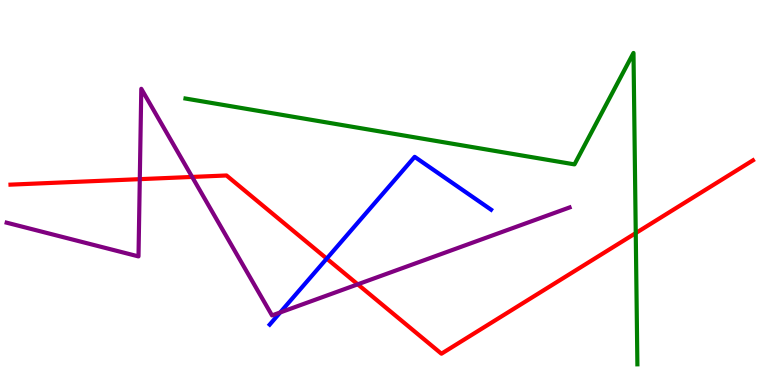[{'lines': ['blue', 'red'], 'intersections': [{'x': 4.22, 'y': 3.28}]}, {'lines': ['green', 'red'], 'intersections': [{'x': 8.2, 'y': 3.95}]}, {'lines': ['purple', 'red'], 'intersections': [{'x': 1.8, 'y': 5.35}, {'x': 2.48, 'y': 5.4}, {'x': 4.62, 'y': 2.62}]}, {'lines': ['blue', 'green'], 'intersections': []}, {'lines': ['blue', 'purple'], 'intersections': [{'x': 3.62, 'y': 1.88}]}, {'lines': ['green', 'purple'], 'intersections': []}]